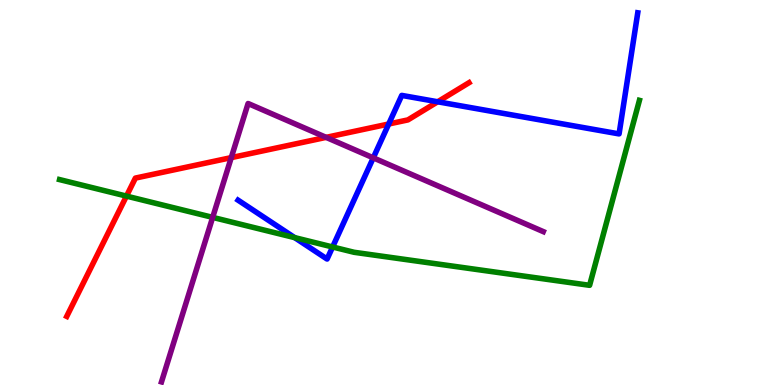[{'lines': ['blue', 'red'], 'intersections': [{'x': 5.02, 'y': 6.78}, {'x': 5.65, 'y': 7.36}]}, {'lines': ['green', 'red'], 'intersections': [{'x': 1.63, 'y': 4.91}]}, {'lines': ['purple', 'red'], 'intersections': [{'x': 2.98, 'y': 5.91}, {'x': 4.21, 'y': 6.43}]}, {'lines': ['blue', 'green'], 'intersections': [{'x': 3.8, 'y': 3.83}, {'x': 4.29, 'y': 3.58}]}, {'lines': ['blue', 'purple'], 'intersections': [{'x': 4.82, 'y': 5.9}]}, {'lines': ['green', 'purple'], 'intersections': [{'x': 2.74, 'y': 4.35}]}]